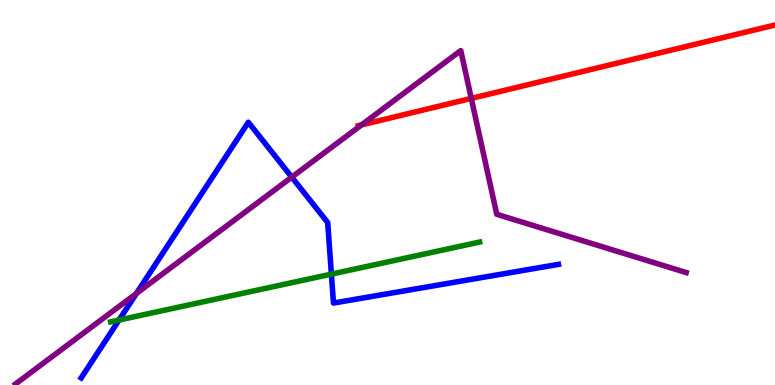[{'lines': ['blue', 'red'], 'intersections': []}, {'lines': ['green', 'red'], 'intersections': []}, {'lines': ['purple', 'red'], 'intersections': [{'x': 4.66, 'y': 6.76}, {'x': 6.08, 'y': 7.44}]}, {'lines': ['blue', 'green'], 'intersections': [{'x': 1.54, 'y': 1.69}, {'x': 4.28, 'y': 2.88}]}, {'lines': ['blue', 'purple'], 'intersections': [{'x': 1.76, 'y': 2.38}, {'x': 3.76, 'y': 5.4}]}, {'lines': ['green', 'purple'], 'intersections': []}]